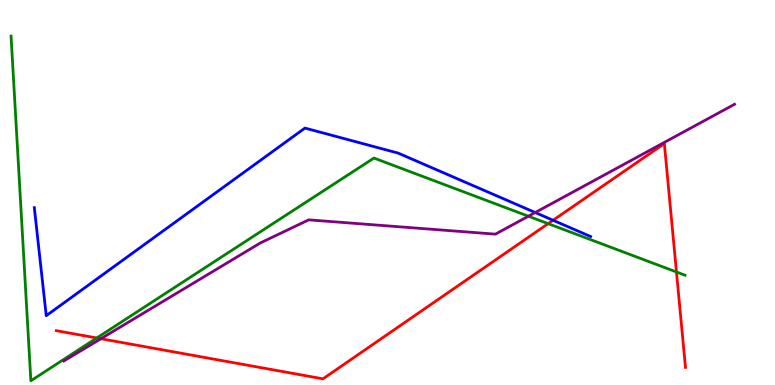[{'lines': ['blue', 'red'], 'intersections': [{'x': 7.14, 'y': 4.28}]}, {'lines': ['green', 'red'], 'intersections': [{'x': 1.25, 'y': 1.22}, {'x': 7.07, 'y': 4.19}, {'x': 8.73, 'y': 2.94}]}, {'lines': ['purple', 'red'], 'intersections': [{'x': 1.3, 'y': 1.2}]}, {'lines': ['blue', 'green'], 'intersections': []}, {'lines': ['blue', 'purple'], 'intersections': [{'x': 6.91, 'y': 4.48}]}, {'lines': ['green', 'purple'], 'intersections': [{'x': 6.82, 'y': 4.38}]}]